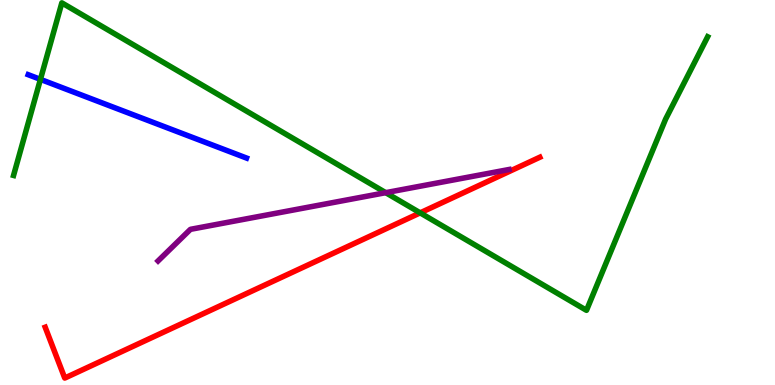[{'lines': ['blue', 'red'], 'intersections': []}, {'lines': ['green', 'red'], 'intersections': [{'x': 5.42, 'y': 4.47}]}, {'lines': ['purple', 'red'], 'intersections': []}, {'lines': ['blue', 'green'], 'intersections': [{'x': 0.522, 'y': 7.94}]}, {'lines': ['blue', 'purple'], 'intersections': []}, {'lines': ['green', 'purple'], 'intersections': [{'x': 4.98, 'y': 5.0}]}]